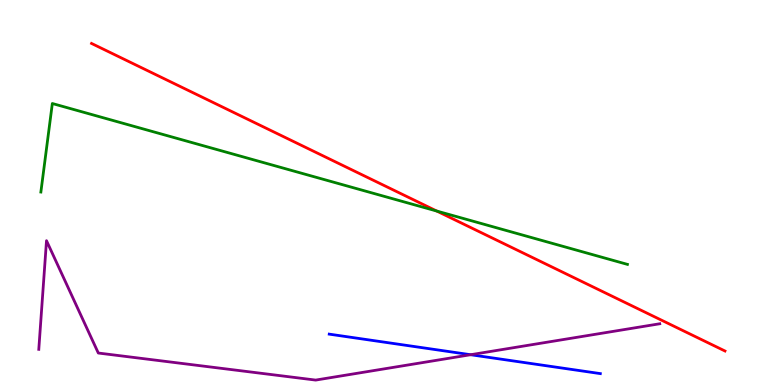[{'lines': ['blue', 'red'], 'intersections': []}, {'lines': ['green', 'red'], 'intersections': [{'x': 5.64, 'y': 4.52}]}, {'lines': ['purple', 'red'], 'intersections': []}, {'lines': ['blue', 'green'], 'intersections': []}, {'lines': ['blue', 'purple'], 'intersections': [{'x': 6.07, 'y': 0.786}]}, {'lines': ['green', 'purple'], 'intersections': []}]